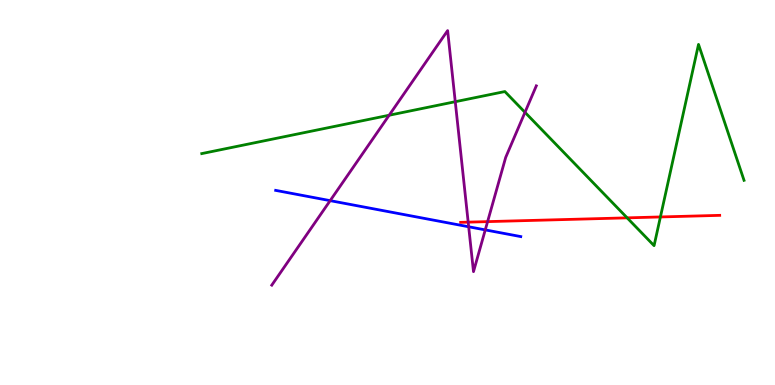[{'lines': ['blue', 'red'], 'intersections': []}, {'lines': ['green', 'red'], 'intersections': [{'x': 8.09, 'y': 4.34}, {'x': 8.52, 'y': 4.36}]}, {'lines': ['purple', 'red'], 'intersections': [{'x': 6.04, 'y': 4.23}, {'x': 6.29, 'y': 4.24}]}, {'lines': ['blue', 'green'], 'intersections': []}, {'lines': ['blue', 'purple'], 'intersections': [{'x': 4.26, 'y': 4.79}, {'x': 6.05, 'y': 4.11}, {'x': 6.26, 'y': 4.03}]}, {'lines': ['green', 'purple'], 'intersections': [{'x': 5.02, 'y': 7.01}, {'x': 5.87, 'y': 7.36}, {'x': 6.77, 'y': 7.08}]}]